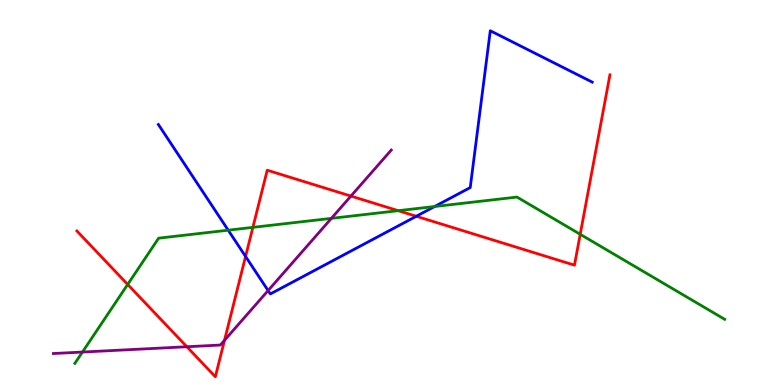[{'lines': ['blue', 'red'], 'intersections': [{'x': 3.17, 'y': 3.34}, {'x': 5.37, 'y': 4.38}]}, {'lines': ['green', 'red'], 'intersections': [{'x': 1.65, 'y': 2.61}, {'x': 3.26, 'y': 4.09}, {'x': 5.14, 'y': 4.53}, {'x': 7.49, 'y': 3.91}]}, {'lines': ['purple', 'red'], 'intersections': [{'x': 2.41, 'y': 0.994}, {'x': 2.9, 'y': 1.16}, {'x': 4.53, 'y': 4.91}]}, {'lines': ['blue', 'green'], 'intersections': [{'x': 2.94, 'y': 4.02}, {'x': 5.61, 'y': 4.64}]}, {'lines': ['blue', 'purple'], 'intersections': [{'x': 3.46, 'y': 2.45}]}, {'lines': ['green', 'purple'], 'intersections': [{'x': 1.06, 'y': 0.856}, {'x': 4.28, 'y': 4.33}]}]